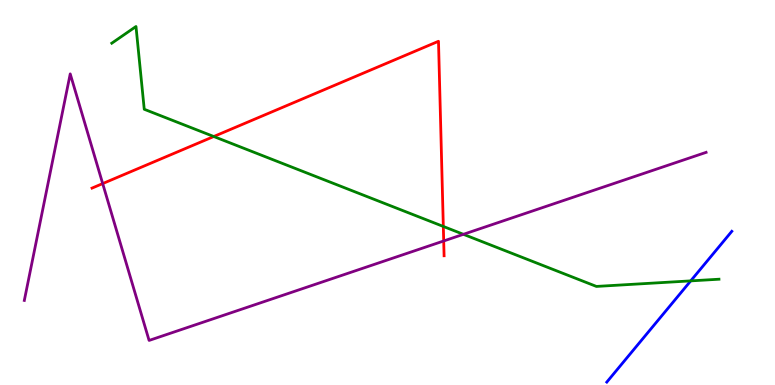[{'lines': ['blue', 'red'], 'intersections': []}, {'lines': ['green', 'red'], 'intersections': [{'x': 2.76, 'y': 6.45}, {'x': 5.72, 'y': 4.12}]}, {'lines': ['purple', 'red'], 'intersections': [{'x': 1.32, 'y': 5.23}, {'x': 5.73, 'y': 3.74}]}, {'lines': ['blue', 'green'], 'intersections': [{'x': 8.91, 'y': 2.7}]}, {'lines': ['blue', 'purple'], 'intersections': []}, {'lines': ['green', 'purple'], 'intersections': [{'x': 5.98, 'y': 3.91}]}]